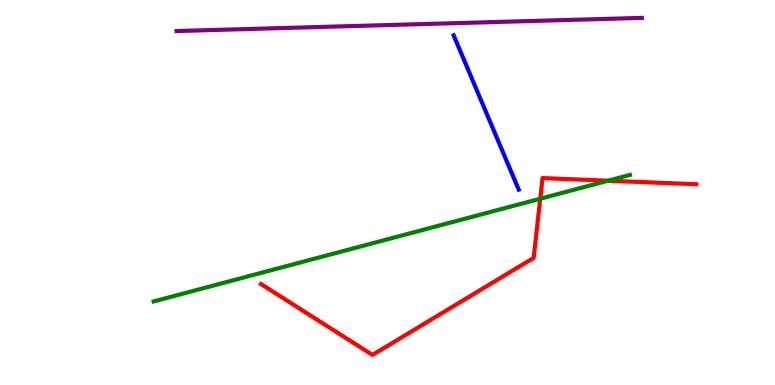[{'lines': ['blue', 'red'], 'intersections': []}, {'lines': ['green', 'red'], 'intersections': [{'x': 6.97, 'y': 4.84}, {'x': 7.85, 'y': 5.31}]}, {'lines': ['purple', 'red'], 'intersections': []}, {'lines': ['blue', 'green'], 'intersections': []}, {'lines': ['blue', 'purple'], 'intersections': []}, {'lines': ['green', 'purple'], 'intersections': []}]